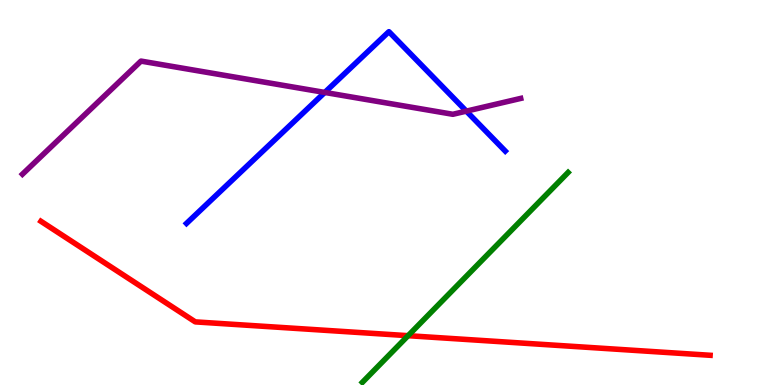[{'lines': ['blue', 'red'], 'intersections': []}, {'lines': ['green', 'red'], 'intersections': [{'x': 5.27, 'y': 1.28}]}, {'lines': ['purple', 'red'], 'intersections': []}, {'lines': ['blue', 'green'], 'intersections': []}, {'lines': ['blue', 'purple'], 'intersections': [{'x': 4.19, 'y': 7.6}, {'x': 6.02, 'y': 7.11}]}, {'lines': ['green', 'purple'], 'intersections': []}]